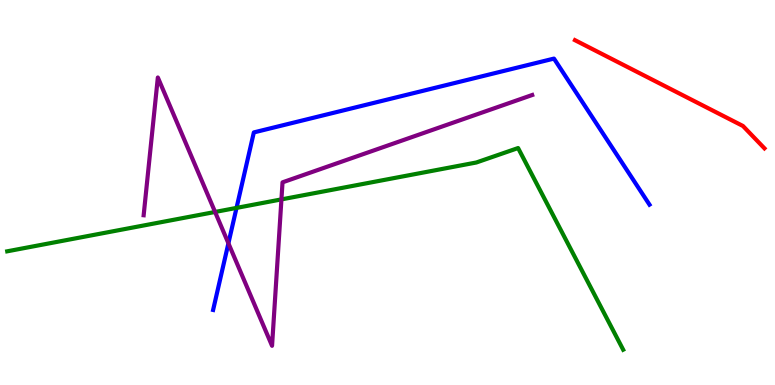[{'lines': ['blue', 'red'], 'intersections': []}, {'lines': ['green', 'red'], 'intersections': []}, {'lines': ['purple', 'red'], 'intersections': []}, {'lines': ['blue', 'green'], 'intersections': [{'x': 3.05, 'y': 4.6}]}, {'lines': ['blue', 'purple'], 'intersections': [{'x': 2.95, 'y': 3.68}]}, {'lines': ['green', 'purple'], 'intersections': [{'x': 2.78, 'y': 4.49}, {'x': 3.63, 'y': 4.82}]}]